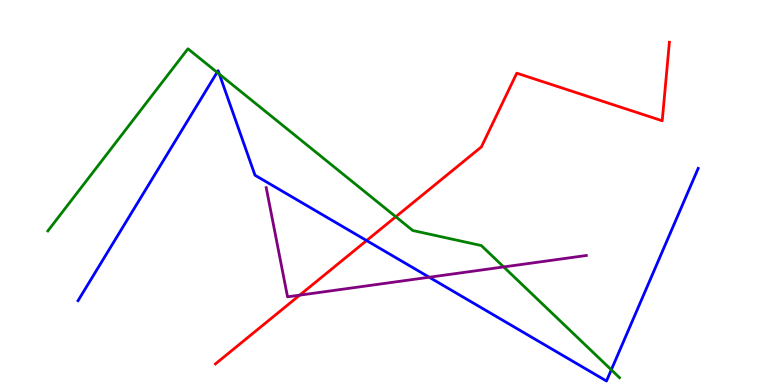[{'lines': ['blue', 'red'], 'intersections': [{'x': 4.73, 'y': 3.75}]}, {'lines': ['green', 'red'], 'intersections': [{'x': 5.11, 'y': 4.37}]}, {'lines': ['purple', 'red'], 'intersections': [{'x': 3.87, 'y': 2.33}]}, {'lines': ['blue', 'green'], 'intersections': [{'x': 2.8, 'y': 8.12}, {'x': 2.83, 'y': 8.07}, {'x': 7.89, 'y': 0.395}]}, {'lines': ['blue', 'purple'], 'intersections': [{'x': 5.54, 'y': 2.8}]}, {'lines': ['green', 'purple'], 'intersections': [{'x': 6.5, 'y': 3.07}]}]